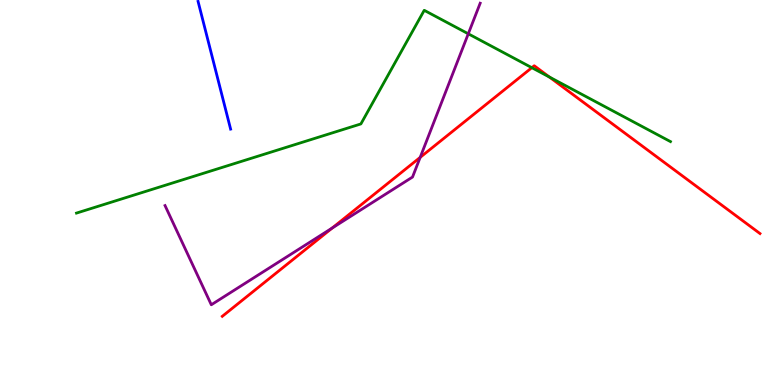[{'lines': ['blue', 'red'], 'intersections': []}, {'lines': ['green', 'red'], 'intersections': [{'x': 6.86, 'y': 8.24}, {'x': 7.09, 'y': 8.0}]}, {'lines': ['purple', 'red'], 'intersections': [{'x': 4.29, 'y': 4.08}, {'x': 5.42, 'y': 5.91}]}, {'lines': ['blue', 'green'], 'intersections': []}, {'lines': ['blue', 'purple'], 'intersections': []}, {'lines': ['green', 'purple'], 'intersections': [{'x': 6.04, 'y': 9.12}]}]